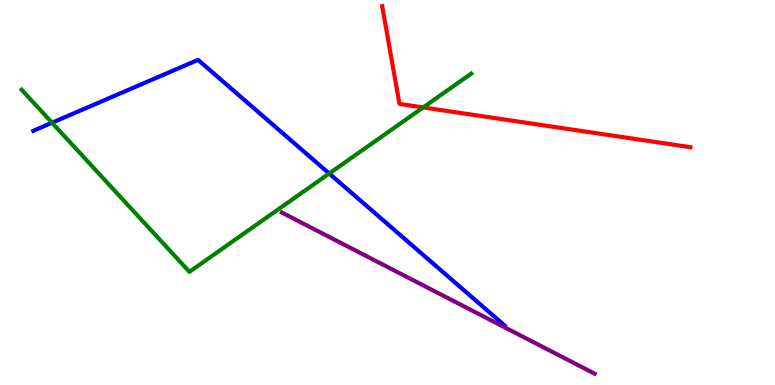[{'lines': ['blue', 'red'], 'intersections': []}, {'lines': ['green', 'red'], 'intersections': [{'x': 5.46, 'y': 7.21}]}, {'lines': ['purple', 'red'], 'intersections': []}, {'lines': ['blue', 'green'], 'intersections': [{'x': 0.671, 'y': 6.81}, {'x': 4.25, 'y': 5.49}]}, {'lines': ['blue', 'purple'], 'intersections': []}, {'lines': ['green', 'purple'], 'intersections': []}]